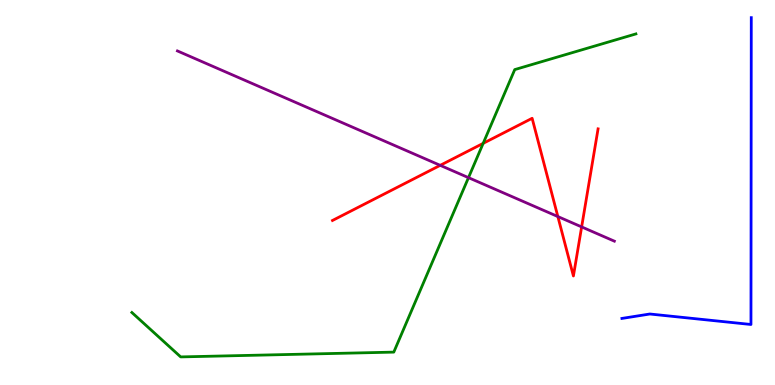[{'lines': ['blue', 'red'], 'intersections': []}, {'lines': ['green', 'red'], 'intersections': [{'x': 6.23, 'y': 6.28}]}, {'lines': ['purple', 'red'], 'intersections': [{'x': 5.68, 'y': 5.71}, {'x': 7.2, 'y': 4.38}, {'x': 7.51, 'y': 4.11}]}, {'lines': ['blue', 'green'], 'intersections': []}, {'lines': ['blue', 'purple'], 'intersections': []}, {'lines': ['green', 'purple'], 'intersections': [{'x': 6.04, 'y': 5.39}]}]